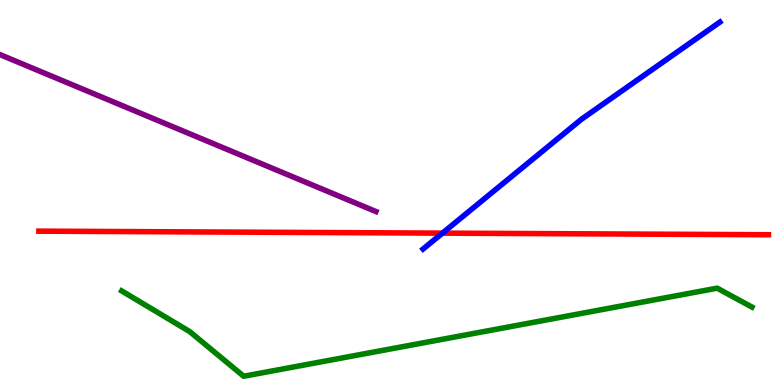[{'lines': ['blue', 'red'], 'intersections': [{'x': 5.71, 'y': 3.94}]}, {'lines': ['green', 'red'], 'intersections': []}, {'lines': ['purple', 'red'], 'intersections': []}, {'lines': ['blue', 'green'], 'intersections': []}, {'lines': ['blue', 'purple'], 'intersections': []}, {'lines': ['green', 'purple'], 'intersections': []}]